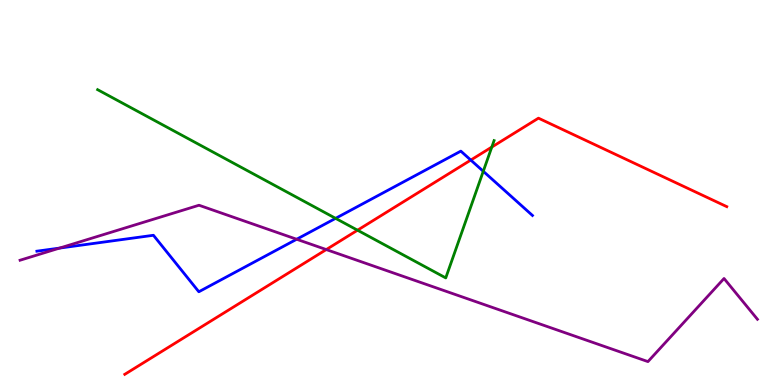[{'lines': ['blue', 'red'], 'intersections': [{'x': 6.07, 'y': 5.84}]}, {'lines': ['green', 'red'], 'intersections': [{'x': 4.61, 'y': 4.02}, {'x': 6.35, 'y': 6.18}]}, {'lines': ['purple', 'red'], 'intersections': [{'x': 4.21, 'y': 3.52}]}, {'lines': ['blue', 'green'], 'intersections': [{'x': 4.33, 'y': 4.33}, {'x': 6.24, 'y': 5.55}]}, {'lines': ['blue', 'purple'], 'intersections': [{'x': 0.769, 'y': 3.56}, {'x': 3.83, 'y': 3.79}]}, {'lines': ['green', 'purple'], 'intersections': []}]